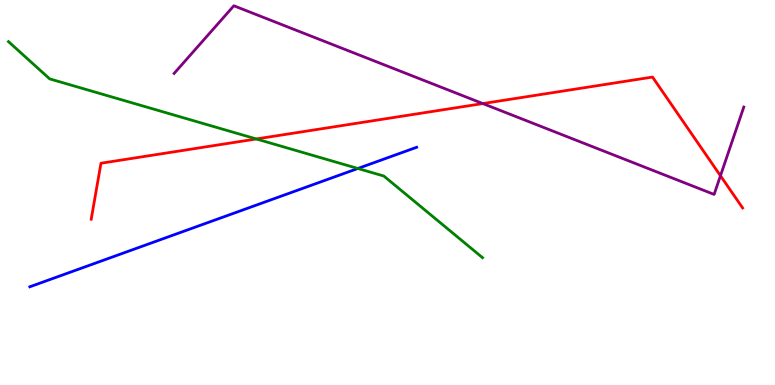[{'lines': ['blue', 'red'], 'intersections': []}, {'lines': ['green', 'red'], 'intersections': [{'x': 3.31, 'y': 6.39}]}, {'lines': ['purple', 'red'], 'intersections': [{'x': 6.23, 'y': 7.31}, {'x': 9.3, 'y': 5.44}]}, {'lines': ['blue', 'green'], 'intersections': [{'x': 4.62, 'y': 5.62}]}, {'lines': ['blue', 'purple'], 'intersections': []}, {'lines': ['green', 'purple'], 'intersections': []}]